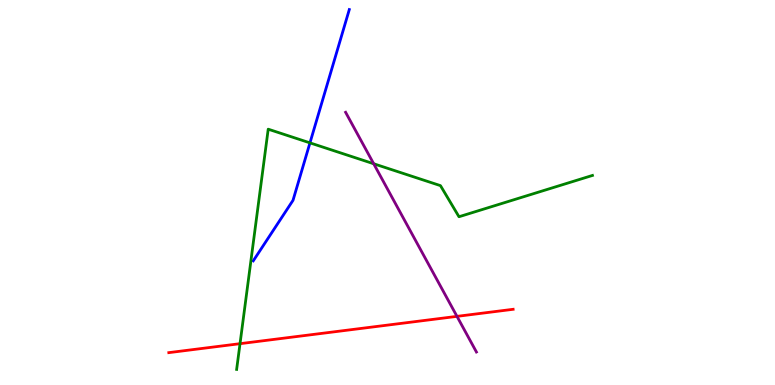[{'lines': ['blue', 'red'], 'intersections': []}, {'lines': ['green', 'red'], 'intersections': [{'x': 3.1, 'y': 1.07}]}, {'lines': ['purple', 'red'], 'intersections': [{'x': 5.9, 'y': 1.78}]}, {'lines': ['blue', 'green'], 'intersections': [{'x': 4.0, 'y': 6.29}]}, {'lines': ['blue', 'purple'], 'intersections': []}, {'lines': ['green', 'purple'], 'intersections': [{'x': 4.82, 'y': 5.75}]}]